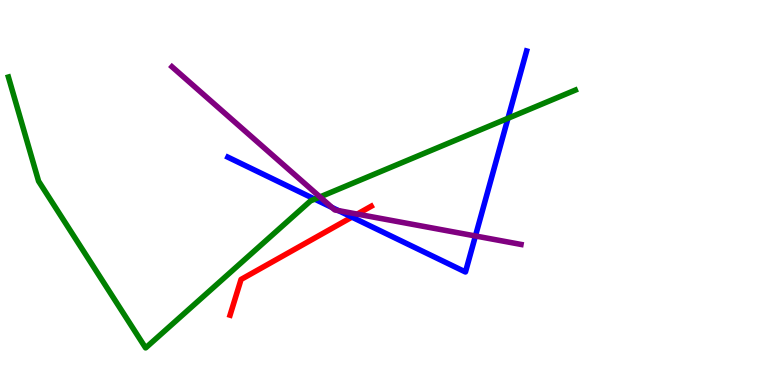[{'lines': ['blue', 'red'], 'intersections': [{'x': 4.54, 'y': 4.36}]}, {'lines': ['green', 'red'], 'intersections': []}, {'lines': ['purple', 'red'], 'intersections': [{'x': 4.61, 'y': 4.44}]}, {'lines': ['blue', 'green'], 'intersections': [{'x': 4.06, 'y': 4.83}, {'x': 6.55, 'y': 6.93}]}, {'lines': ['blue', 'purple'], 'intersections': [{'x': 4.28, 'y': 4.61}, {'x': 4.37, 'y': 4.53}, {'x': 6.13, 'y': 3.87}]}, {'lines': ['green', 'purple'], 'intersections': [{'x': 4.13, 'y': 4.89}]}]